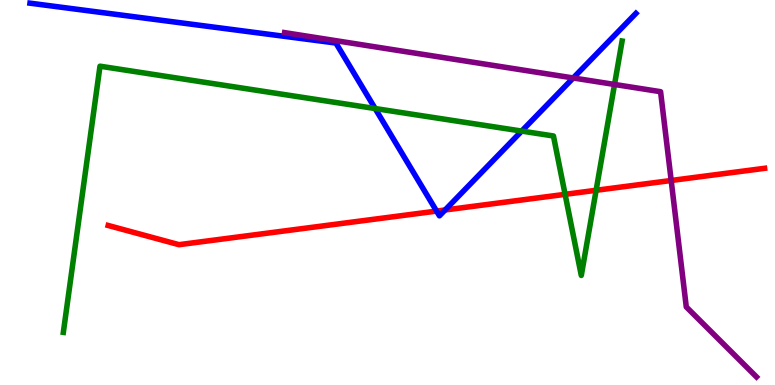[{'lines': ['blue', 'red'], 'intersections': [{'x': 5.63, 'y': 4.52}, {'x': 5.74, 'y': 4.55}]}, {'lines': ['green', 'red'], 'intersections': [{'x': 7.29, 'y': 4.95}, {'x': 7.69, 'y': 5.06}]}, {'lines': ['purple', 'red'], 'intersections': [{'x': 8.66, 'y': 5.31}]}, {'lines': ['blue', 'green'], 'intersections': [{'x': 4.84, 'y': 7.18}, {'x': 6.73, 'y': 6.6}]}, {'lines': ['blue', 'purple'], 'intersections': [{'x': 7.4, 'y': 7.97}]}, {'lines': ['green', 'purple'], 'intersections': [{'x': 7.93, 'y': 7.81}]}]